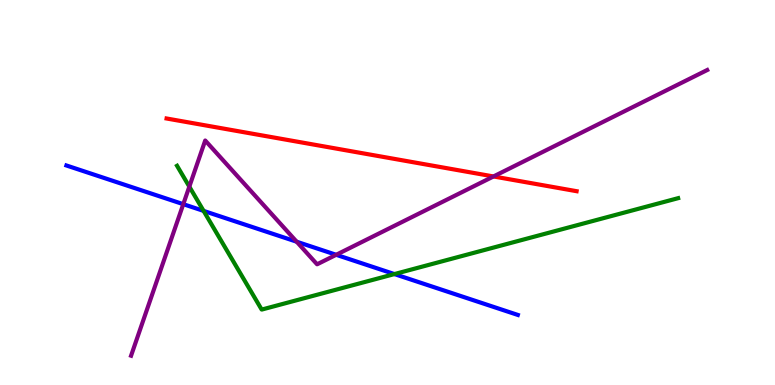[{'lines': ['blue', 'red'], 'intersections': []}, {'lines': ['green', 'red'], 'intersections': []}, {'lines': ['purple', 'red'], 'intersections': [{'x': 6.37, 'y': 5.42}]}, {'lines': ['blue', 'green'], 'intersections': [{'x': 2.63, 'y': 4.52}, {'x': 5.09, 'y': 2.88}]}, {'lines': ['blue', 'purple'], 'intersections': [{'x': 2.37, 'y': 4.7}, {'x': 3.83, 'y': 3.72}, {'x': 4.34, 'y': 3.38}]}, {'lines': ['green', 'purple'], 'intersections': [{'x': 2.44, 'y': 5.15}]}]